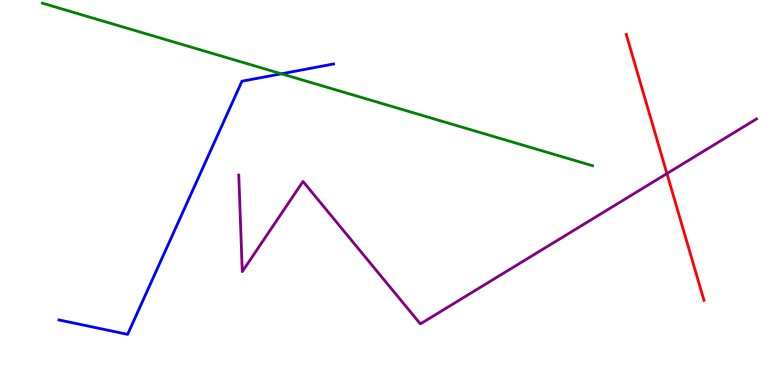[{'lines': ['blue', 'red'], 'intersections': []}, {'lines': ['green', 'red'], 'intersections': []}, {'lines': ['purple', 'red'], 'intersections': [{'x': 8.61, 'y': 5.49}]}, {'lines': ['blue', 'green'], 'intersections': [{'x': 3.63, 'y': 8.08}]}, {'lines': ['blue', 'purple'], 'intersections': []}, {'lines': ['green', 'purple'], 'intersections': []}]